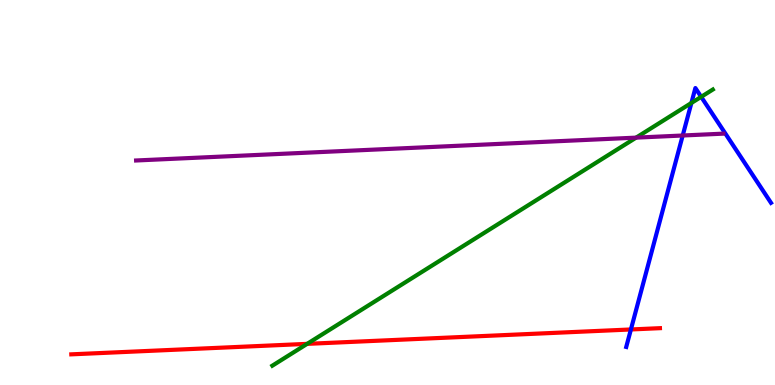[{'lines': ['blue', 'red'], 'intersections': [{'x': 8.14, 'y': 1.44}]}, {'lines': ['green', 'red'], 'intersections': [{'x': 3.96, 'y': 1.07}]}, {'lines': ['purple', 'red'], 'intersections': []}, {'lines': ['blue', 'green'], 'intersections': [{'x': 8.92, 'y': 7.33}, {'x': 9.05, 'y': 7.48}]}, {'lines': ['blue', 'purple'], 'intersections': [{'x': 8.81, 'y': 6.48}]}, {'lines': ['green', 'purple'], 'intersections': [{'x': 8.21, 'y': 6.43}]}]